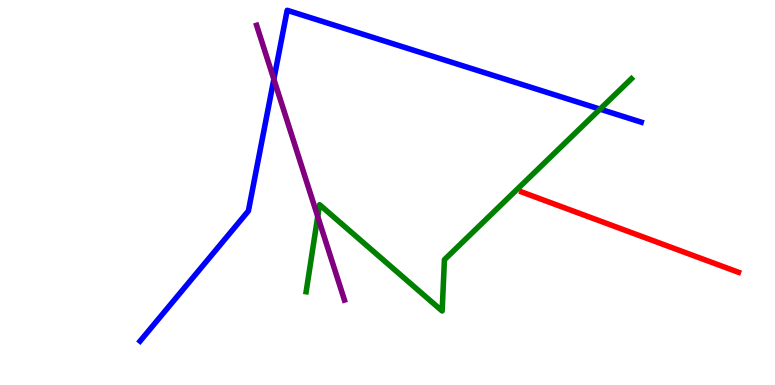[{'lines': ['blue', 'red'], 'intersections': []}, {'lines': ['green', 'red'], 'intersections': []}, {'lines': ['purple', 'red'], 'intersections': []}, {'lines': ['blue', 'green'], 'intersections': [{'x': 7.74, 'y': 7.17}]}, {'lines': ['blue', 'purple'], 'intersections': [{'x': 3.53, 'y': 7.94}]}, {'lines': ['green', 'purple'], 'intersections': [{'x': 4.1, 'y': 4.38}]}]